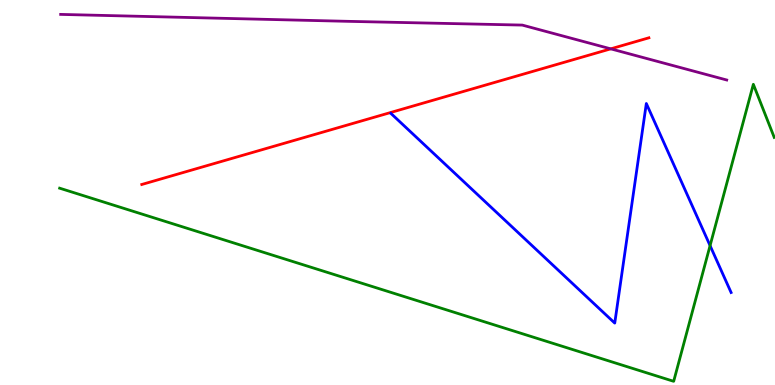[{'lines': ['blue', 'red'], 'intersections': []}, {'lines': ['green', 'red'], 'intersections': []}, {'lines': ['purple', 'red'], 'intersections': [{'x': 7.88, 'y': 8.73}]}, {'lines': ['blue', 'green'], 'intersections': [{'x': 9.16, 'y': 3.62}]}, {'lines': ['blue', 'purple'], 'intersections': []}, {'lines': ['green', 'purple'], 'intersections': []}]